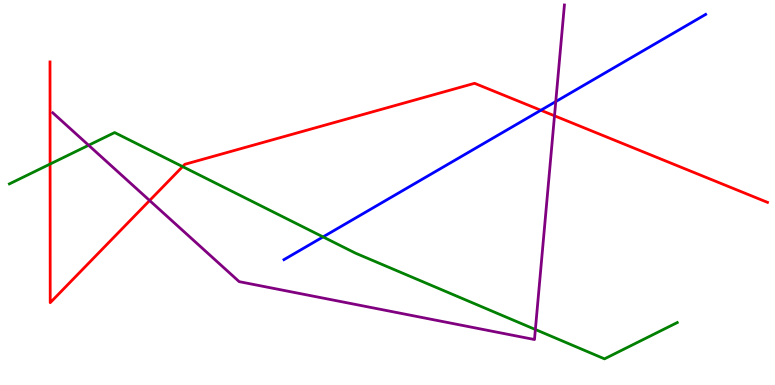[{'lines': ['blue', 'red'], 'intersections': [{'x': 6.98, 'y': 7.14}]}, {'lines': ['green', 'red'], 'intersections': [{'x': 0.646, 'y': 5.74}, {'x': 2.36, 'y': 5.67}]}, {'lines': ['purple', 'red'], 'intersections': [{'x': 1.93, 'y': 4.79}, {'x': 7.15, 'y': 6.99}]}, {'lines': ['blue', 'green'], 'intersections': [{'x': 4.17, 'y': 3.85}]}, {'lines': ['blue', 'purple'], 'intersections': [{'x': 7.17, 'y': 7.36}]}, {'lines': ['green', 'purple'], 'intersections': [{'x': 1.14, 'y': 6.23}, {'x': 6.91, 'y': 1.44}]}]